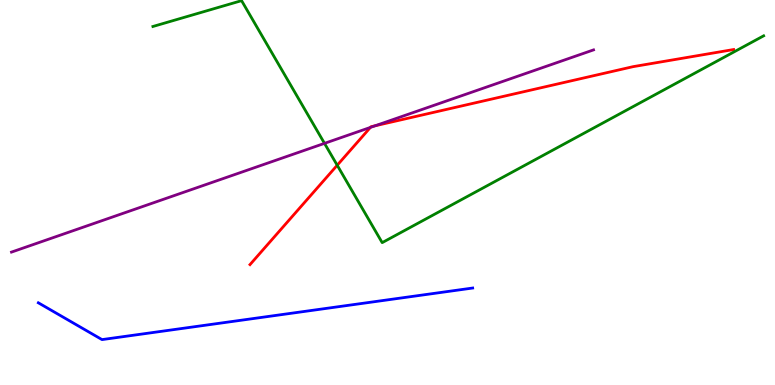[{'lines': ['blue', 'red'], 'intersections': []}, {'lines': ['green', 'red'], 'intersections': [{'x': 4.35, 'y': 5.71}]}, {'lines': ['purple', 'red'], 'intersections': [{'x': 4.78, 'y': 6.69}, {'x': 4.84, 'y': 6.73}]}, {'lines': ['blue', 'green'], 'intersections': []}, {'lines': ['blue', 'purple'], 'intersections': []}, {'lines': ['green', 'purple'], 'intersections': [{'x': 4.19, 'y': 6.28}]}]